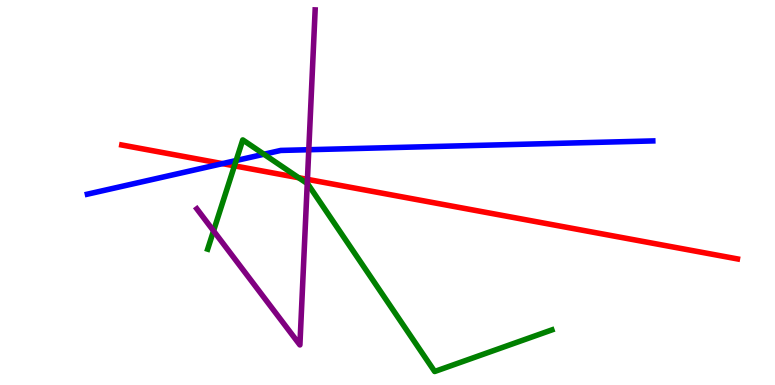[{'lines': ['blue', 'red'], 'intersections': [{'x': 2.87, 'y': 5.75}]}, {'lines': ['green', 'red'], 'intersections': [{'x': 3.02, 'y': 5.69}, {'x': 3.85, 'y': 5.38}]}, {'lines': ['purple', 'red'], 'intersections': [{'x': 3.97, 'y': 5.34}]}, {'lines': ['blue', 'green'], 'intersections': [{'x': 3.05, 'y': 5.83}, {'x': 3.41, 'y': 5.99}]}, {'lines': ['blue', 'purple'], 'intersections': [{'x': 3.98, 'y': 6.11}]}, {'lines': ['green', 'purple'], 'intersections': [{'x': 2.76, 'y': 4.0}, {'x': 3.96, 'y': 5.23}]}]